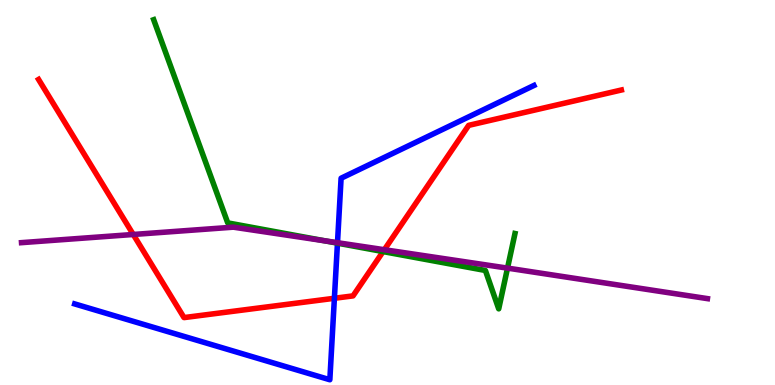[{'lines': ['blue', 'red'], 'intersections': [{'x': 4.31, 'y': 2.25}]}, {'lines': ['green', 'red'], 'intersections': [{'x': 4.94, 'y': 3.47}]}, {'lines': ['purple', 'red'], 'intersections': [{'x': 1.72, 'y': 3.91}, {'x': 4.96, 'y': 3.51}]}, {'lines': ['blue', 'green'], 'intersections': [{'x': 4.35, 'y': 3.68}]}, {'lines': ['blue', 'purple'], 'intersections': [{'x': 4.35, 'y': 3.7}]}, {'lines': ['green', 'purple'], 'intersections': [{'x': 4.19, 'y': 3.74}, {'x': 6.55, 'y': 3.04}]}]